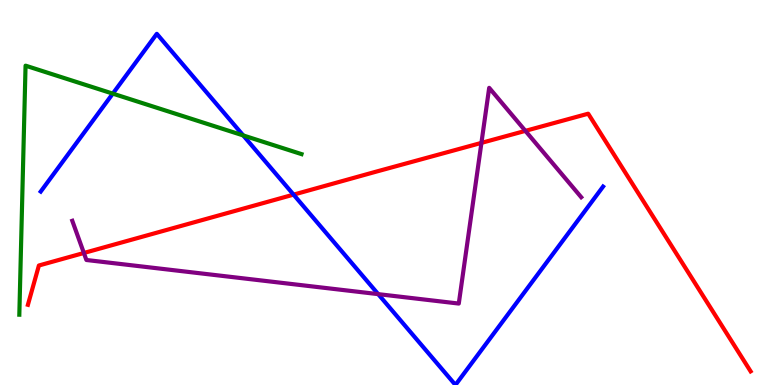[{'lines': ['blue', 'red'], 'intersections': [{'x': 3.79, 'y': 4.94}]}, {'lines': ['green', 'red'], 'intersections': []}, {'lines': ['purple', 'red'], 'intersections': [{'x': 1.08, 'y': 3.43}, {'x': 6.21, 'y': 6.29}, {'x': 6.78, 'y': 6.6}]}, {'lines': ['blue', 'green'], 'intersections': [{'x': 1.46, 'y': 7.57}, {'x': 3.14, 'y': 6.48}]}, {'lines': ['blue', 'purple'], 'intersections': [{'x': 4.88, 'y': 2.36}]}, {'lines': ['green', 'purple'], 'intersections': []}]